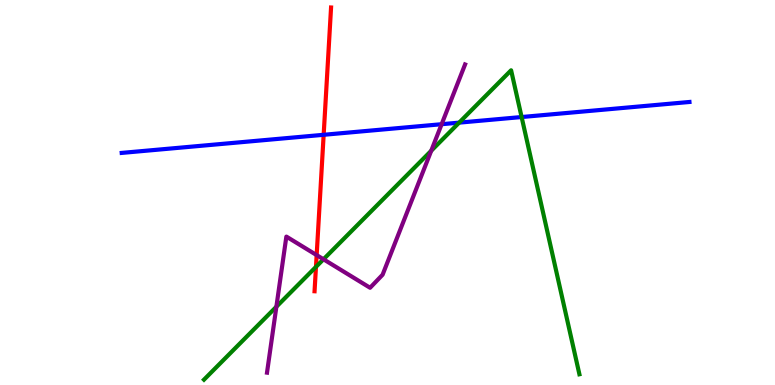[{'lines': ['blue', 'red'], 'intersections': [{'x': 4.18, 'y': 6.5}]}, {'lines': ['green', 'red'], 'intersections': [{'x': 4.08, 'y': 3.07}]}, {'lines': ['purple', 'red'], 'intersections': [{'x': 4.09, 'y': 3.37}]}, {'lines': ['blue', 'green'], 'intersections': [{'x': 5.92, 'y': 6.81}, {'x': 6.73, 'y': 6.96}]}, {'lines': ['blue', 'purple'], 'intersections': [{'x': 5.7, 'y': 6.77}]}, {'lines': ['green', 'purple'], 'intersections': [{'x': 3.57, 'y': 2.03}, {'x': 4.17, 'y': 3.27}, {'x': 5.56, 'y': 6.08}]}]